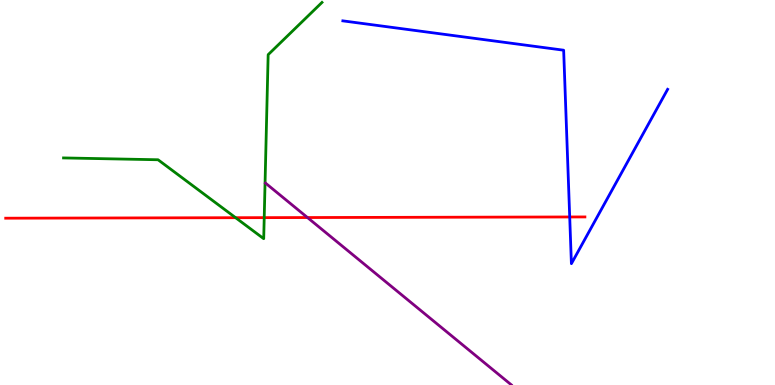[{'lines': ['blue', 'red'], 'intersections': [{'x': 7.35, 'y': 4.36}]}, {'lines': ['green', 'red'], 'intersections': [{'x': 3.04, 'y': 4.35}, {'x': 3.41, 'y': 4.35}]}, {'lines': ['purple', 'red'], 'intersections': [{'x': 3.97, 'y': 4.35}]}, {'lines': ['blue', 'green'], 'intersections': []}, {'lines': ['blue', 'purple'], 'intersections': []}, {'lines': ['green', 'purple'], 'intersections': []}]